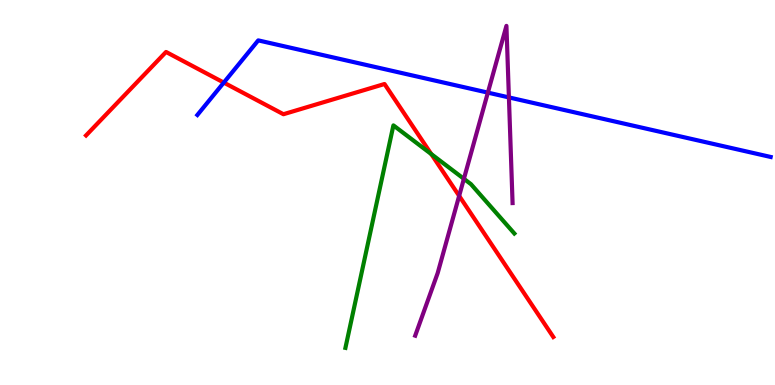[{'lines': ['blue', 'red'], 'intersections': [{'x': 2.89, 'y': 7.85}]}, {'lines': ['green', 'red'], 'intersections': [{'x': 5.56, 'y': 6.0}]}, {'lines': ['purple', 'red'], 'intersections': [{'x': 5.92, 'y': 4.91}]}, {'lines': ['blue', 'green'], 'intersections': []}, {'lines': ['blue', 'purple'], 'intersections': [{'x': 6.3, 'y': 7.59}, {'x': 6.57, 'y': 7.47}]}, {'lines': ['green', 'purple'], 'intersections': [{'x': 5.99, 'y': 5.36}]}]